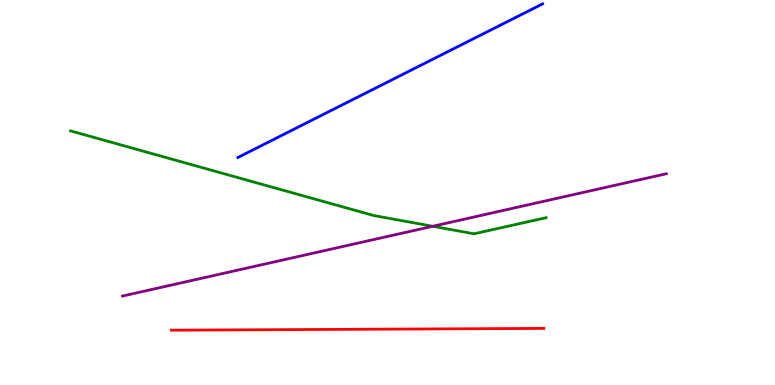[{'lines': ['blue', 'red'], 'intersections': []}, {'lines': ['green', 'red'], 'intersections': []}, {'lines': ['purple', 'red'], 'intersections': []}, {'lines': ['blue', 'green'], 'intersections': []}, {'lines': ['blue', 'purple'], 'intersections': []}, {'lines': ['green', 'purple'], 'intersections': [{'x': 5.58, 'y': 4.12}]}]